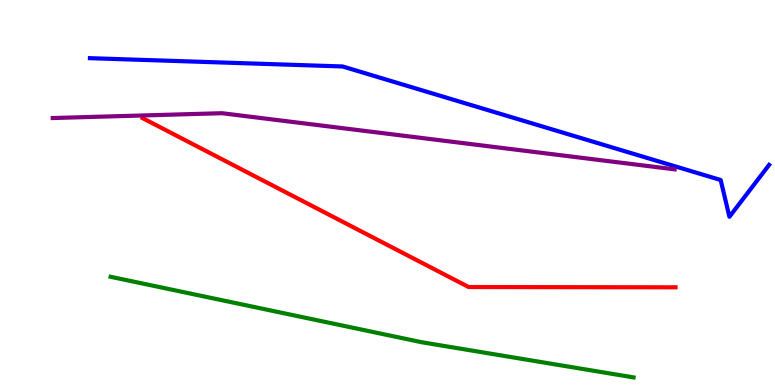[{'lines': ['blue', 'red'], 'intersections': []}, {'lines': ['green', 'red'], 'intersections': []}, {'lines': ['purple', 'red'], 'intersections': []}, {'lines': ['blue', 'green'], 'intersections': []}, {'lines': ['blue', 'purple'], 'intersections': []}, {'lines': ['green', 'purple'], 'intersections': []}]